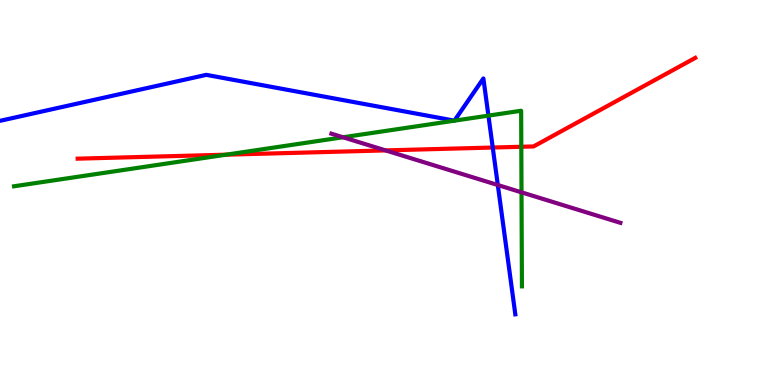[{'lines': ['blue', 'red'], 'intersections': [{'x': 6.36, 'y': 6.17}]}, {'lines': ['green', 'red'], 'intersections': [{'x': 2.92, 'y': 5.98}, {'x': 6.73, 'y': 6.19}]}, {'lines': ['purple', 'red'], 'intersections': [{'x': 4.98, 'y': 6.09}]}, {'lines': ['blue', 'green'], 'intersections': [{'x': 6.3, 'y': 7.0}]}, {'lines': ['blue', 'purple'], 'intersections': [{'x': 6.42, 'y': 5.19}]}, {'lines': ['green', 'purple'], 'intersections': [{'x': 4.43, 'y': 6.43}, {'x': 6.73, 'y': 5.0}]}]